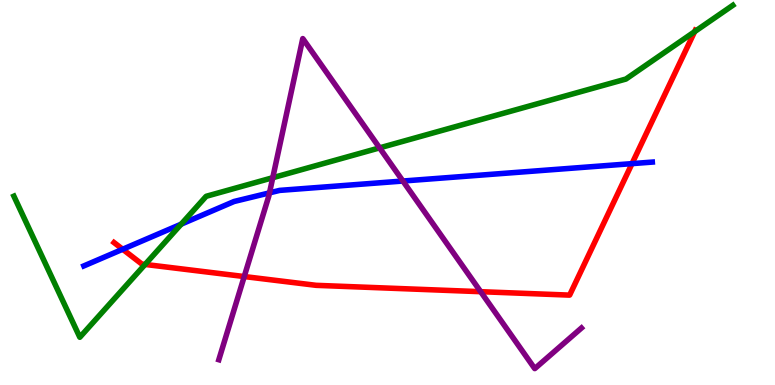[{'lines': ['blue', 'red'], 'intersections': [{'x': 1.58, 'y': 3.53}, {'x': 8.16, 'y': 5.75}]}, {'lines': ['green', 'red'], 'intersections': [{'x': 1.87, 'y': 3.13}, {'x': 8.96, 'y': 9.18}]}, {'lines': ['purple', 'red'], 'intersections': [{'x': 3.15, 'y': 2.82}, {'x': 6.2, 'y': 2.42}]}, {'lines': ['blue', 'green'], 'intersections': [{'x': 2.34, 'y': 4.18}]}, {'lines': ['blue', 'purple'], 'intersections': [{'x': 3.48, 'y': 4.99}, {'x': 5.2, 'y': 5.3}]}, {'lines': ['green', 'purple'], 'intersections': [{'x': 3.52, 'y': 5.38}, {'x': 4.9, 'y': 6.16}]}]